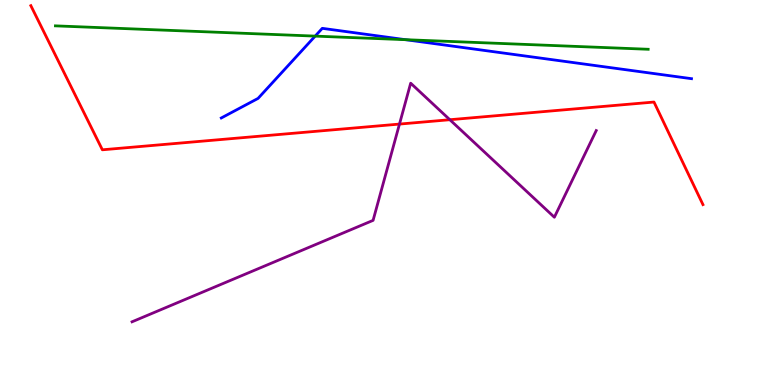[{'lines': ['blue', 'red'], 'intersections': []}, {'lines': ['green', 'red'], 'intersections': []}, {'lines': ['purple', 'red'], 'intersections': [{'x': 5.15, 'y': 6.78}, {'x': 5.8, 'y': 6.89}]}, {'lines': ['blue', 'green'], 'intersections': [{'x': 4.07, 'y': 9.06}, {'x': 5.23, 'y': 8.97}]}, {'lines': ['blue', 'purple'], 'intersections': []}, {'lines': ['green', 'purple'], 'intersections': []}]